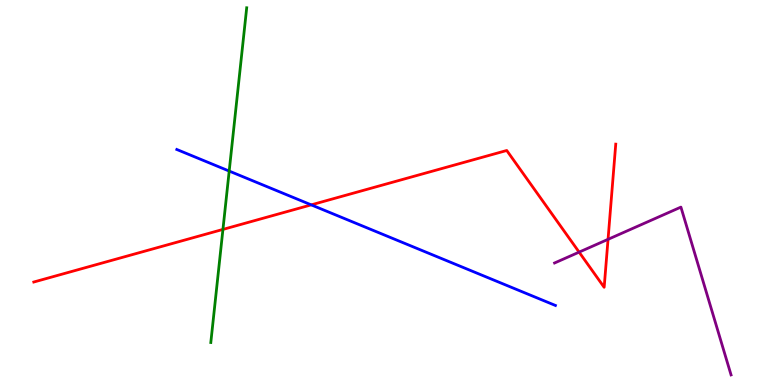[{'lines': ['blue', 'red'], 'intersections': [{'x': 4.02, 'y': 4.68}]}, {'lines': ['green', 'red'], 'intersections': [{'x': 2.88, 'y': 4.04}]}, {'lines': ['purple', 'red'], 'intersections': [{'x': 7.47, 'y': 3.45}, {'x': 7.85, 'y': 3.78}]}, {'lines': ['blue', 'green'], 'intersections': [{'x': 2.96, 'y': 5.56}]}, {'lines': ['blue', 'purple'], 'intersections': []}, {'lines': ['green', 'purple'], 'intersections': []}]